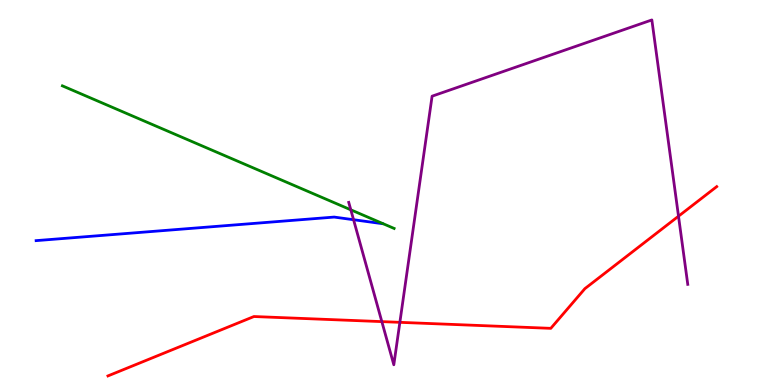[{'lines': ['blue', 'red'], 'intersections': []}, {'lines': ['green', 'red'], 'intersections': []}, {'lines': ['purple', 'red'], 'intersections': [{'x': 4.93, 'y': 1.65}, {'x': 5.16, 'y': 1.63}, {'x': 8.75, 'y': 4.38}]}, {'lines': ['blue', 'green'], 'intersections': []}, {'lines': ['blue', 'purple'], 'intersections': [{'x': 4.56, 'y': 4.29}]}, {'lines': ['green', 'purple'], 'intersections': [{'x': 4.53, 'y': 4.55}]}]